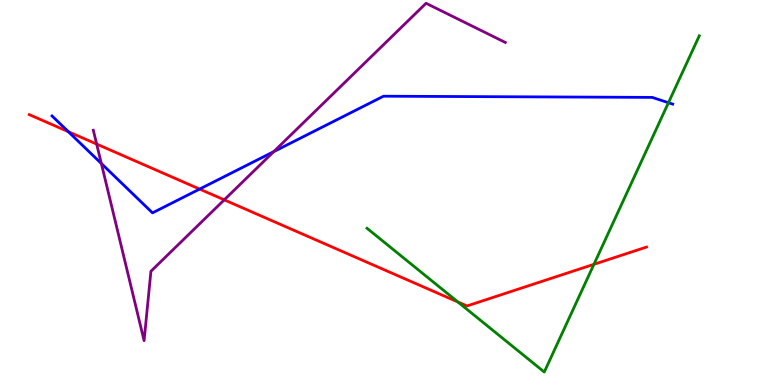[{'lines': ['blue', 'red'], 'intersections': [{'x': 0.882, 'y': 6.58}, {'x': 2.58, 'y': 5.09}]}, {'lines': ['green', 'red'], 'intersections': [{'x': 5.91, 'y': 2.16}, {'x': 7.66, 'y': 3.13}]}, {'lines': ['purple', 'red'], 'intersections': [{'x': 1.25, 'y': 6.26}, {'x': 2.89, 'y': 4.81}]}, {'lines': ['blue', 'green'], 'intersections': [{'x': 8.63, 'y': 7.33}]}, {'lines': ['blue', 'purple'], 'intersections': [{'x': 1.31, 'y': 5.75}, {'x': 3.53, 'y': 6.06}]}, {'lines': ['green', 'purple'], 'intersections': []}]